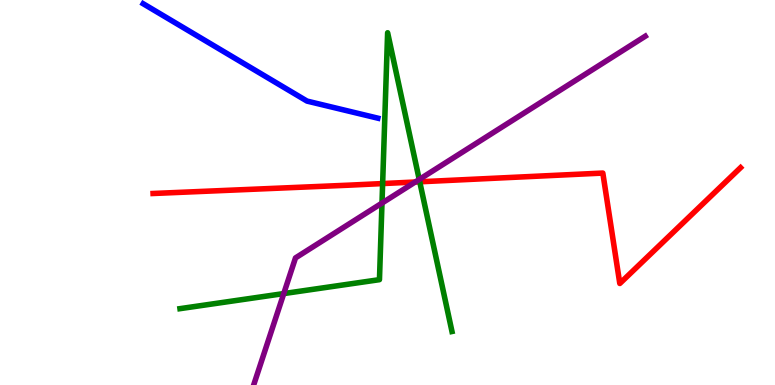[{'lines': ['blue', 'red'], 'intersections': []}, {'lines': ['green', 'red'], 'intersections': [{'x': 4.94, 'y': 5.23}, {'x': 5.42, 'y': 5.28}]}, {'lines': ['purple', 'red'], 'intersections': [{'x': 5.36, 'y': 5.27}]}, {'lines': ['blue', 'green'], 'intersections': []}, {'lines': ['blue', 'purple'], 'intersections': []}, {'lines': ['green', 'purple'], 'intersections': [{'x': 3.66, 'y': 2.37}, {'x': 4.93, 'y': 4.73}, {'x': 5.41, 'y': 5.34}]}]